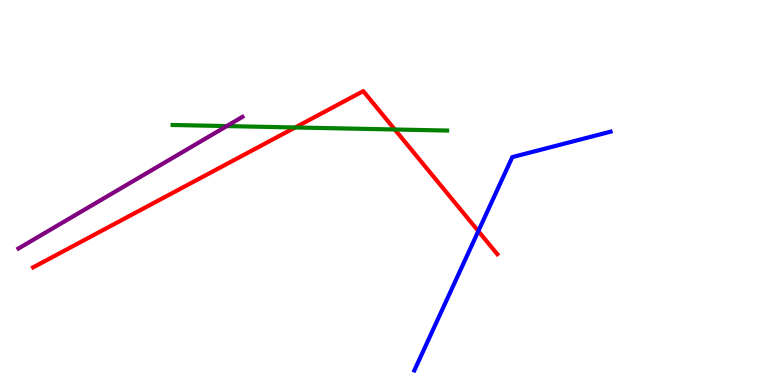[{'lines': ['blue', 'red'], 'intersections': [{'x': 6.17, 'y': 4.0}]}, {'lines': ['green', 'red'], 'intersections': [{'x': 3.81, 'y': 6.69}, {'x': 5.09, 'y': 6.64}]}, {'lines': ['purple', 'red'], 'intersections': []}, {'lines': ['blue', 'green'], 'intersections': []}, {'lines': ['blue', 'purple'], 'intersections': []}, {'lines': ['green', 'purple'], 'intersections': [{'x': 2.93, 'y': 6.73}]}]